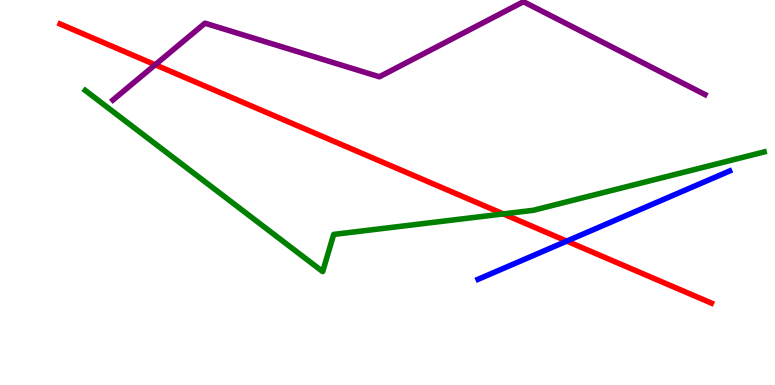[{'lines': ['blue', 'red'], 'intersections': [{'x': 7.31, 'y': 3.74}]}, {'lines': ['green', 'red'], 'intersections': [{'x': 6.49, 'y': 4.44}]}, {'lines': ['purple', 'red'], 'intersections': [{'x': 2.0, 'y': 8.32}]}, {'lines': ['blue', 'green'], 'intersections': []}, {'lines': ['blue', 'purple'], 'intersections': []}, {'lines': ['green', 'purple'], 'intersections': []}]